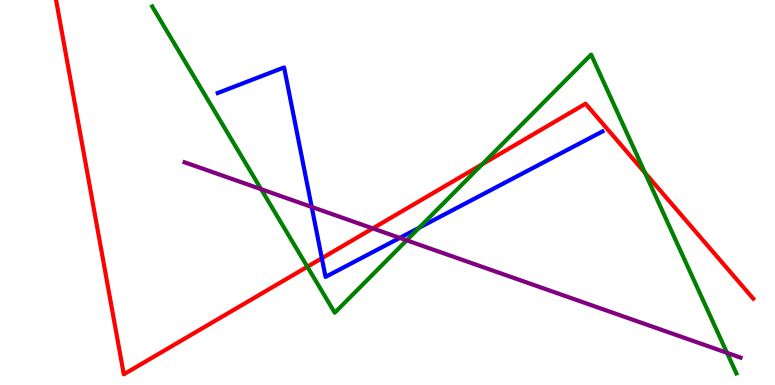[{'lines': ['blue', 'red'], 'intersections': [{'x': 4.15, 'y': 3.29}]}, {'lines': ['green', 'red'], 'intersections': [{'x': 3.97, 'y': 3.07}, {'x': 6.22, 'y': 5.73}, {'x': 8.32, 'y': 5.51}]}, {'lines': ['purple', 'red'], 'intersections': [{'x': 4.81, 'y': 4.07}]}, {'lines': ['blue', 'green'], 'intersections': [{'x': 5.41, 'y': 4.09}]}, {'lines': ['blue', 'purple'], 'intersections': [{'x': 4.02, 'y': 4.62}, {'x': 5.16, 'y': 3.82}]}, {'lines': ['green', 'purple'], 'intersections': [{'x': 3.37, 'y': 5.09}, {'x': 5.25, 'y': 3.76}, {'x': 9.38, 'y': 0.835}]}]